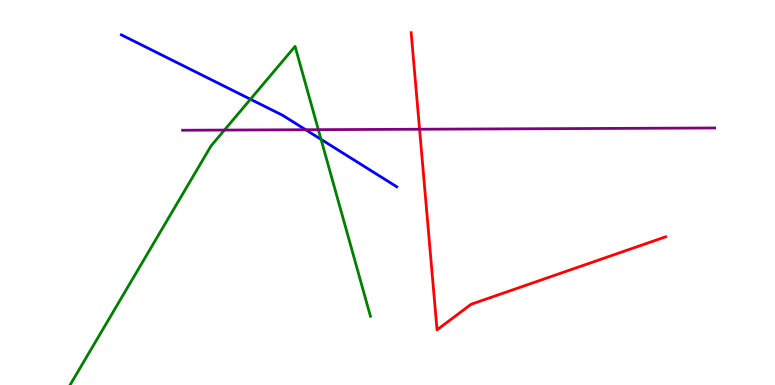[{'lines': ['blue', 'red'], 'intersections': []}, {'lines': ['green', 'red'], 'intersections': []}, {'lines': ['purple', 'red'], 'intersections': [{'x': 5.41, 'y': 6.64}]}, {'lines': ['blue', 'green'], 'intersections': [{'x': 3.23, 'y': 7.42}, {'x': 4.14, 'y': 6.38}]}, {'lines': ['blue', 'purple'], 'intersections': [{'x': 3.94, 'y': 6.63}]}, {'lines': ['green', 'purple'], 'intersections': [{'x': 2.9, 'y': 6.62}, {'x': 4.11, 'y': 6.63}]}]